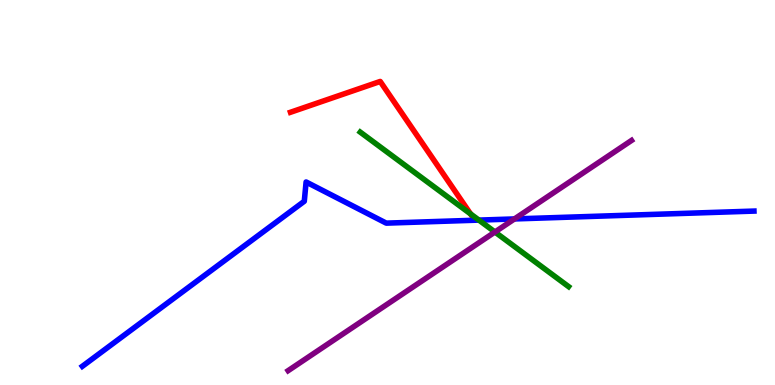[{'lines': ['blue', 'red'], 'intersections': []}, {'lines': ['green', 'red'], 'intersections': [{'x': 6.07, 'y': 4.44}]}, {'lines': ['purple', 'red'], 'intersections': []}, {'lines': ['blue', 'green'], 'intersections': [{'x': 6.18, 'y': 4.28}]}, {'lines': ['blue', 'purple'], 'intersections': [{'x': 6.64, 'y': 4.31}]}, {'lines': ['green', 'purple'], 'intersections': [{'x': 6.39, 'y': 3.97}]}]